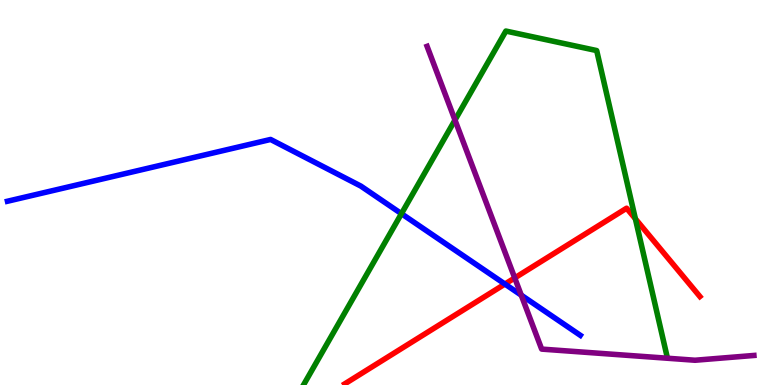[{'lines': ['blue', 'red'], 'intersections': [{'x': 6.52, 'y': 2.62}]}, {'lines': ['green', 'red'], 'intersections': [{'x': 8.2, 'y': 4.32}]}, {'lines': ['purple', 'red'], 'intersections': [{'x': 6.64, 'y': 2.78}]}, {'lines': ['blue', 'green'], 'intersections': [{'x': 5.18, 'y': 4.45}]}, {'lines': ['blue', 'purple'], 'intersections': [{'x': 6.73, 'y': 2.33}]}, {'lines': ['green', 'purple'], 'intersections': [{'x': 5.87, 'y': 6.88}]}]